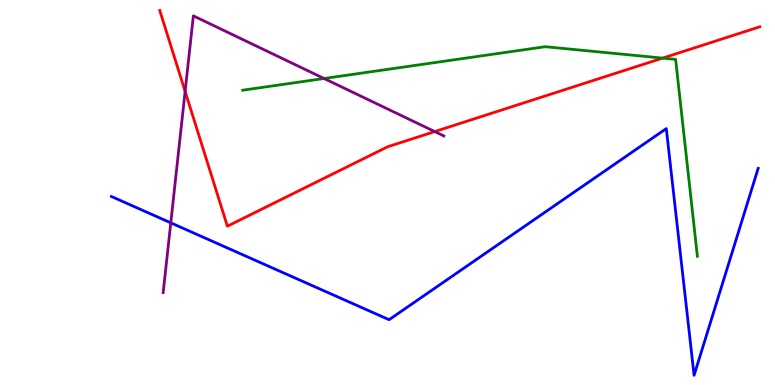[{'lines': ['blue', 'red'], 'intersections': []}, {'lines': ['green', 'red'], 'intersections': [{'x': 8.55, 'y': 8.49}]}, {'lines': ['purple', 'red'], 'intersections': [{'x': 2.39, 'y': 7.63}, {'x': 5.61, 'y': 6.58}]}, {'lines': ['blue', 'green'], 'intersections': []}, {'lines': ['blue', 'purple'], 'intersections': [{'x': 2.2, 'y': 4.21}]}, {'lines': ['green', 'purple'], 'intersections': [{'x': 4.18, 'y': 7.96}]}]